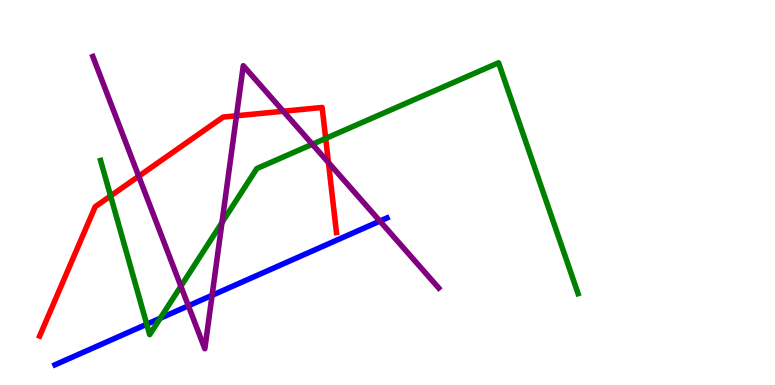[{'lines': ['blue', 'red'], 'intersections': []}, {'lines': ['green', 'red'], 'intersections': [{'x': 1.43, 'y': 4.91}, {'x': 4.2, 'y': 6.4}]}, {'lines': ['purple', 'red'], 'intersections': [{'x': 1.79, 'y': 5.42}, {'x': 3.05, 'y': 6.99}, {'x': 3.66, 'y': 7.11}, {'x': 4.24, 'y': 5.78}]}, {'lines': ['blue', 'green'], 'intersections': [{'x': 1.89, 'y': 1.58}, {'x': 2.07, 'y': 1.73}]}, {'lines': ['blue', 'purple'], 'intersections': [{'x': 2.43, 'y': 2.06}, {'x': 2.74, 'y': 2.33}, {'x': 4.9, 'y': 4.26}]}, {'lines': ['green', 'purple'], 'intersections': [{'x': 2.33, 'y': 2.57}, {'x': 2.86, 'y': 4.22}, {'x': 4.03, 'y': 6.25}]}]